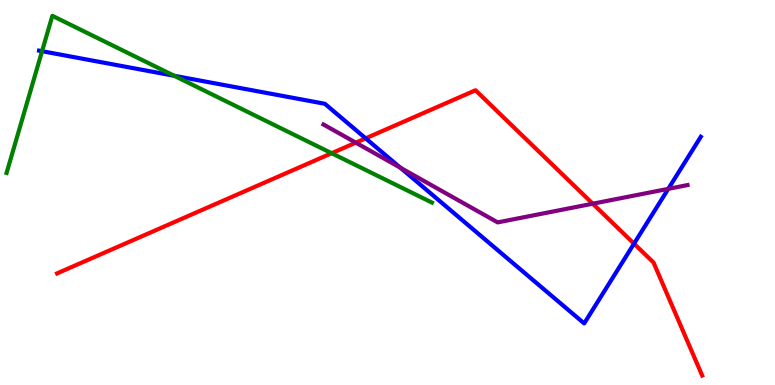[{'lines': ['blue', 'red'], 'intersections': [{'x': 4.72, 'y': 6.41}, {'x': 8.18, 'y': 3.67}]}, {'lines': ['green', 'red'], 'intersections': [{'x': 4.28, 'y': 6.02}]}, {'lines': ['purple', 'red'], 'intersections': [{'x': 4.59, 'y': 6.29}, {'x': 7.65, 'y': 4.71}]}, {'lines': ['blue', 'green'], 'intersections': [{'x': 0.543, 'y': 8.67}, {'x': 2.25, 'y': 8.03}]}, {'lines': ['blue', 'purple'], 'intersections': [{'x': 5.17, 'y': 5.65}, {'x': 8.62, 'y': 5.09}]}, {'lines': ['green', 'purple'], 'intersections': []}]